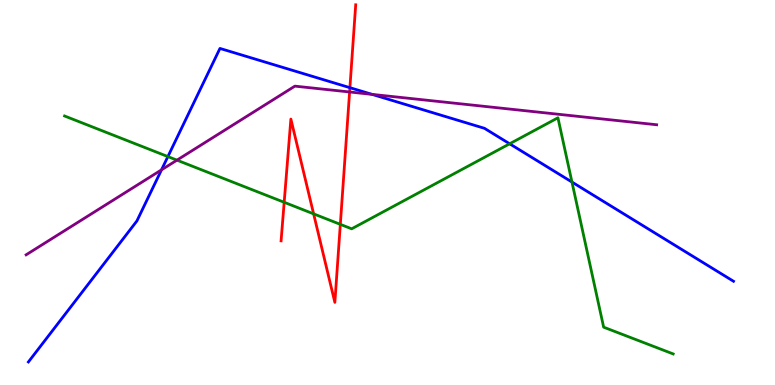[{'lines': ['blue', 'red'], 'intersections': [{'x': 4.51, 'y': 7.72}]}, {'lines': ['green', 'red'], 'intersections': [{'x': 3.67, 'y': 4.75}, {'x': 4.05, 'y': 4.45}, {'x': 4.39, 'y': 4.17}]}, {'lines': ['purple', 'red'], 'intersections': [{'x': 4.51, 'y': 7.61}]}, {'lines': ['blue', 'green'], 'intersections': [{'x': 2.17, 'y': 5.93}, {'x': 6.58, 'y': 6.27}, {'x': 7.38, 'y': 5.27}]}, {'lines': ['blue', 'purple'], 'intersections': [{'x': 2.08, 'y': 5.59}, {'x': 4.8, 'y': 7.55}]}, {'lines': ['green', 'purple'], 'intersections': [{'x': 2.28, 'y': 5.84}]}]